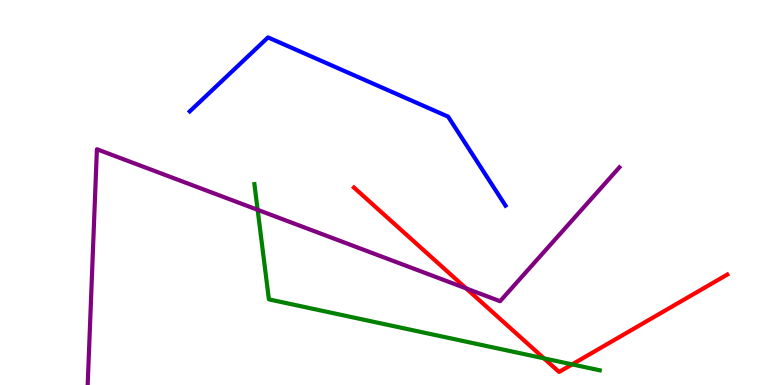[{'lines': ['blue', 'red'], 'intersections': []}, {'lines': ['green', 'red'], 'intersections': [{'x': 7.02, 'y': 0.692}, {'x': 7.38, 'y': 0.535}]}, {'lines': ['purple', 'red'], 'intersections': [{'x': 6.02, 'y': 2.51}]}, {'lines': ['blue', 'green'], 'intersections': []}, {'lines': ['blue', 'purple'], 'intersections': []}, {'lines': ['green', 'purple'], 'intersections': [{'x': 3.32, 'y': 4.55}]}]